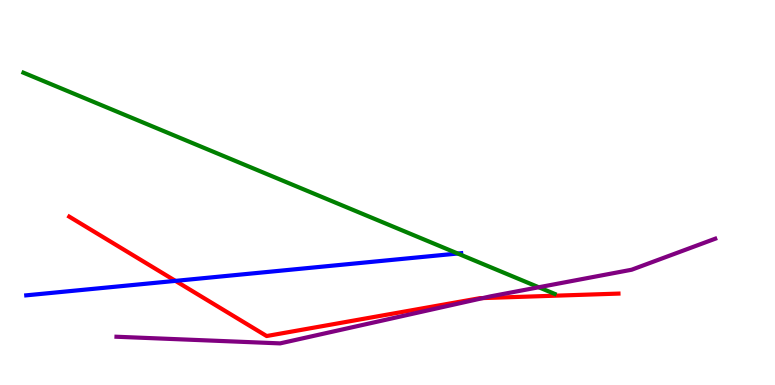[{'lines': ['blue', 'red'], 'intersections': [{'x': 2.26, 'y': 2.7}]}, {'lines': ['green', 'red'], 'intersections': []}, {'lines': ['purple', 'red'], 'intersections': [{'x': 6.23, 'y': 2.26}]}, {'lines': ['blue', 'green'], 'intersections': [{'x': 5.91, 'y': 3.42}]}, {'lines': ['blue', 'purple'], 'intersections': []}, {'lines': ['green', 'purple'], 'intersections': [{'x': 6.95, 'y': 2.54}]}]